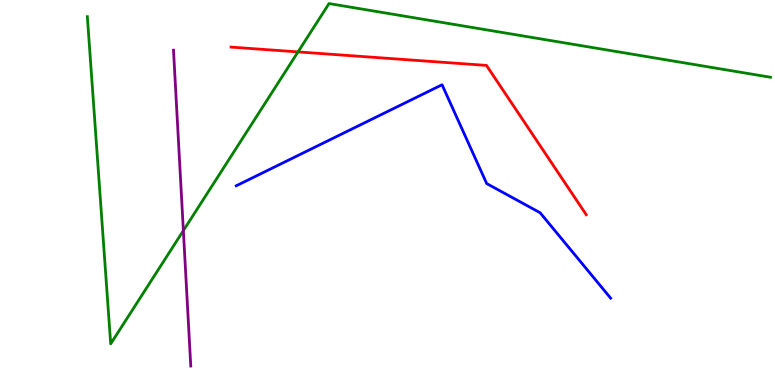[{'lines': ['blue', 'red'], 'intersections': []}, {'lines': ['green', 'red'], 'intersections': [{'x': 3.85, 'y': 8.65}]}, {'lines': ['purple', 'red'], 'intersections': []}, {'lines': ['blue', 'green'], 'intersections': []}, {'lines': ['blue', 'purple'], 'intersections': []}, {'lines': ['green', 'purple'], 'intersections': [{'x': 2.37, 'y': 4.01}]}]